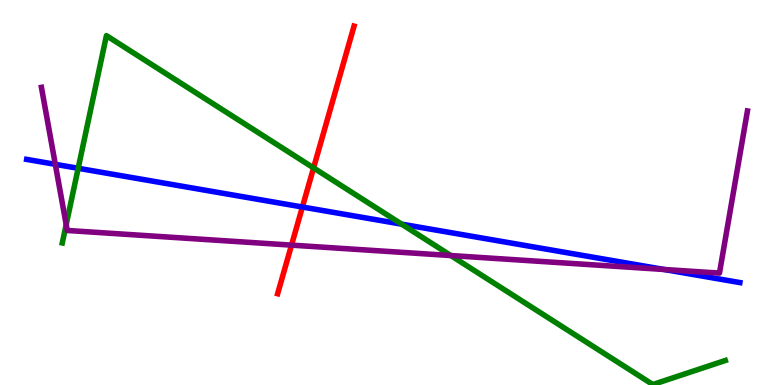[{'lines': ['blue', 'red'], 'intersections': [{'x': 3.9, 'y': 4.62}]}, {'lines': ['green', 'red'], 'intersections': [{'x': 4.05, 'y': 5.64}]}, {'lines': ['purple', 'red'], 'intersections': [{'x': 3.76, 'y': 3.63}]}, {'lines': ['blue', 'green'], 'intersections': [{'x': 1.01, 'y': 5.63}, {'x': 5.18, 'y': 4.18}]}, {'lines': ['blue', 'purple'], 'intersections': [{'x': 0.714, 'y': 5.73}, {'x': 8.57, 'y': 3.0}]}, {'lines': ['green', 'purple'], 'intersections': [{'x': 0.854, 'y': 4.17}, {'x': 5.82, 'y': 3.36}]}]